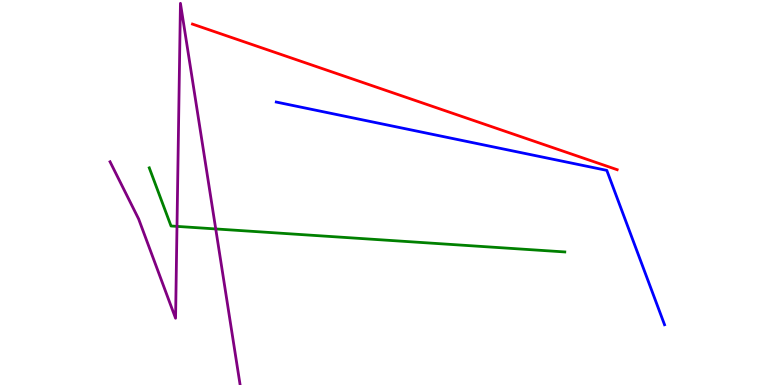[{'lines': ['blue', 'red'], 'intersections': []}, {'lines': ['green', 'red'], 'intersections': []}, {'lines': ['purple', 'red'], 'intersections': []}, {'lines': ['blue', 'green'], 'intersections': []}, {'lines': ['blue', 'purple'], 'intersections': []}, {'lines': ['green', 'purple'], 'intersections': [{'x': 2.28, 'y': 4.12}, {'x': 2.78, 'y': 4.05}]}]